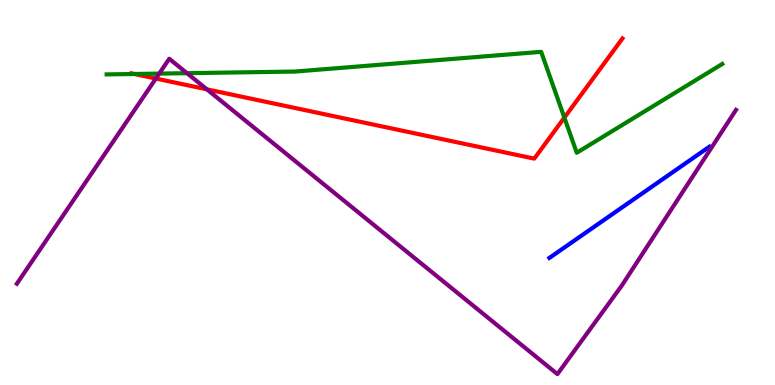[{'lines': ['blue', 'red'], 'intersections': []}, {'lines': ['green', 'red'], 'intersections': [{'x': 1.73, 'y': 8.08}, {'x': 7.28, 'y': 6.94}]}, {'lines': ['purple', 'red'], 'intersections': [{'x': 2.01, 'y': 7.96}, {'x': 2.67, 'y': 7.68}]}, {'lines': ['blue', 'green'], 'intersections': []}, {'lines': ['blue', 'purple'], 'intersections': []}, {'lines': ['green', 'purple'], 'intersections': [{'x': 2.05, 'y': 8.09}, {'x': 2.41, 'y': 8.1}]}]